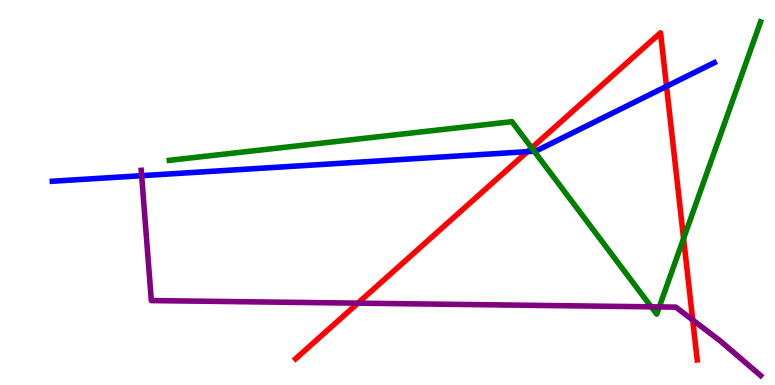[{'lines': ['blue', 'red'], 'intersections': [{'x': 6.81, 'y': 6.06}, {'x': 8.6, 'y': 7.76}]}, {'lines': ['green', 'red'], 'intersections': [{'x': 6.86, 'y': 6.16}, {'x': 8.82, 'y': 3.8}]}, {'lines': ['purple', 'red'], 'intersections': [{'x': 4.62, 'y': 2.13}, {'x': 8.94, 'y': 1.69}]}, {'lines': ['blue', 'green'], 'intersections': [{'x': 6.89, 'y': 6.07}]}, {'lines': ['blue', 'purple'], 'intersections': [{'x': 1.83, 'y': 5.44}]}, {'lines': ['green', 'purple'], 'intersections': [{'x': 8.4, 'y': 2.03}, {'x': 8.51, 'y': 2.03}]}]